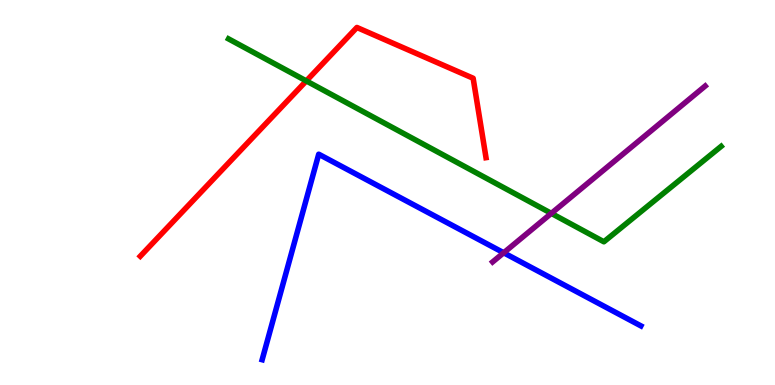[{'lines': ['blue', 'red'], 'intersections': []}, {'lines': ['green', 'red'], 'intersections': [{'x': 3.95, 'y': 7.9}]}, {'lines': ['purple', 'red'], 'intersections': []}, {'lines': ['blue', 'green'], 'intersections': []}, {'lines': ['blue', 'purple'], 'intersections': [{'x': 6.5, 'y': 3.43}]}, {'lines': ['green', 'purple'], 'intersections': [{'x': 7.11, 'y': 4.46}]}]